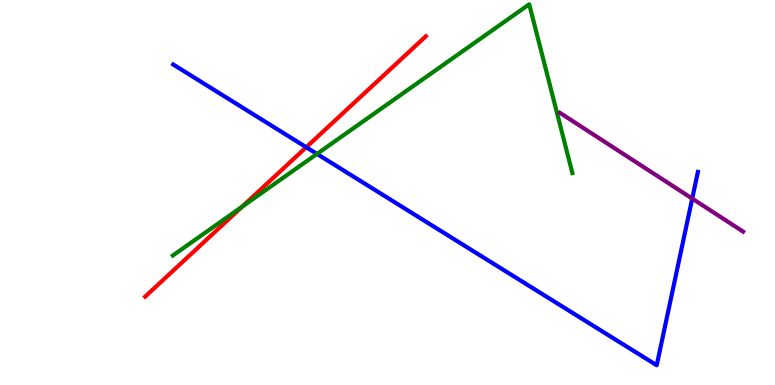[{'lines': ['blue', 'red'], 'intersections': [{'x': 3.95, 'y': 6.18}]}, {'lines': ['green', 'red'], 'intersections': [{'x': 3.12, 'y': 4.63}]}, {'lines': ['purple', 'red'], 'intersections': []}, {'lines': ['blue', 'green'], 'intersections': [{'x': 4.09, 'y': 6.0}]}, {'lines': ['blue', 'purple'], 'intersections': [{'x': 8.93, 'y': 4.84}]}, {'lines': ['green', 'purple'], 'intersections': []}]